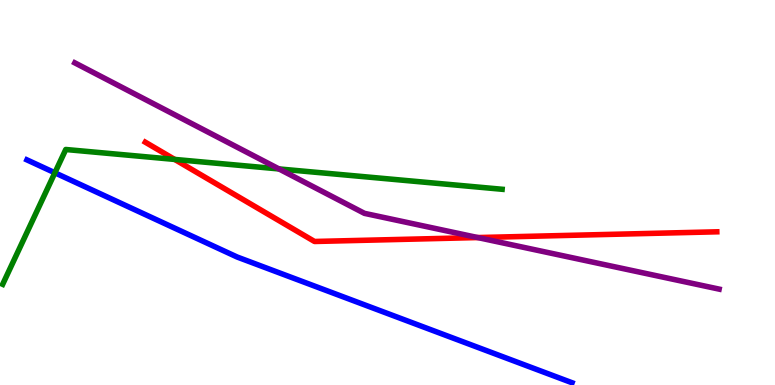[{'lines': ['blue', 'red'], 'intersections': []}, {'lines': ['green', 'red'], 'intersections': [{'x': 2.25, 'y': 5.86}]}, {'lines': ['purple', 'red'], 'intersections': [{'x': 6.16, 'y': 3.83}]}, {'lines': ['blue', 'green'], 'intersections': [{'x': 0.708, 'y': 5.51}]}, {'lines': ['blue', 'purple'], 'intersections': []}, {'lines': ['green', 'purple'], 'intersections': [{'x': 3.6, 'y': 5.61}]}]